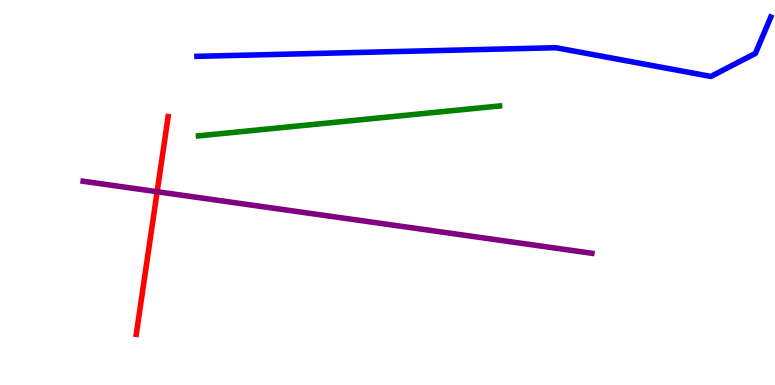[{'lines': ['blue', 'red'], 'intersections': []}, {'lines': ['green', 'red'], 'intersections': []}, {'lines': ['purple', 'red'], 'intersections': [{'x': 2.03, 'y': 5.02}]}, {'lines': ['blue', 'green'], 'intersections': []}, {'lines': ['blue', 'purple'], 'intersections': []}, {'lines': ['green', 'purple'], 'intersections': []}]